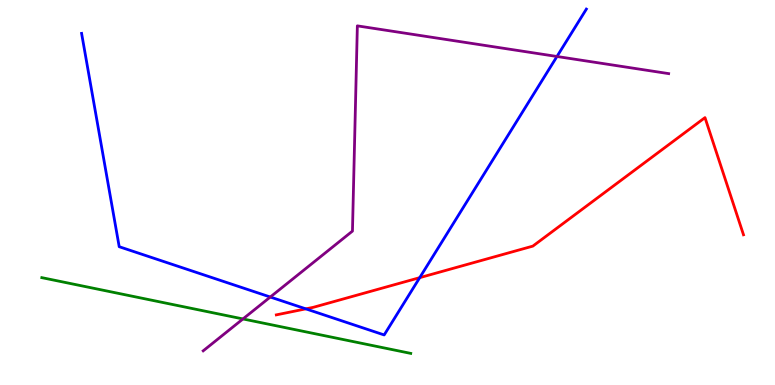[{'lines': ['blue', 'red'], 'intersections': [{'x': 3.95, 'y': 1.98}, {'x': 5.42, 'y': 2.79}]}, {'lines': ['green', 'red'], 'intersections': []}, {'lines': ['purple', 'red'], 'intersections': []}, {'lines': ['blue', 'green'], 'intersections': []}, {'lines': ['blue', 'purple'], 'intersections': [{'x': 3.49, 'y': 2.29}, {'x': 7.19, 'y': 8.53}]}, {'lines': ['green', 'purple'], 'intersections': [{'x': 3.13, 'y': 1.72}]}]